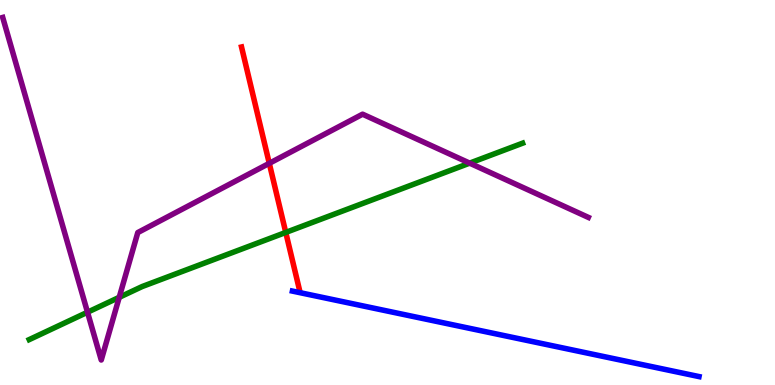[{'lines': ['blue', 'red'], 'intersections': []}, {'lines': ['green', 'red'], 'intersections': [{'x': 3.69, 'y': 3.96}]}, {'lines': ['purple', 'red'], 'intersections': [{'x': 3.47, 'y': 5.76}]}, {'lines': ['blue', 'green'], 'intersections': []}, {'lines': ['blue', 'purple'], 'intersections': []}, {'lines': ['green', 'purple'], 'intersections': [{'x': 1.13, 'y': 1.89}, {'x': 1.54, 'y': 2.28}, {'x': 6.06, 'y': 5.76}]}]